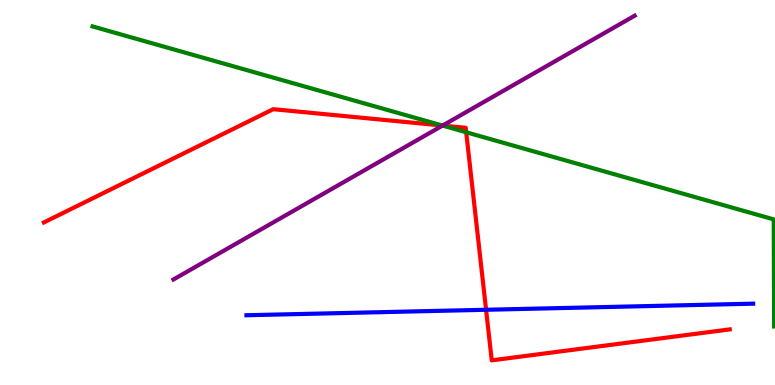[{'lines': ['blue', 'red'], 'intersections': [{'x': 6.27, 'y': 1.95}]}, {'lines': ['green', 'red'], 'intersections': [{'x': 5.71, 'y': 6.74}, {'x': 6.02, 'y': 6.56}]}, {'lines': ['purple', 'red'], 'intersections': [{'x': 5.71, 'y': 6.74}]}, {'lines': ['blue', 'green'], 'intersections': []}, {'lines': ['blue', 'purple'], 'intersections': []}, {'lines': ['green', 'purple'], 'intersections': [{'x': 5.71, 'y': 6.74}]}]